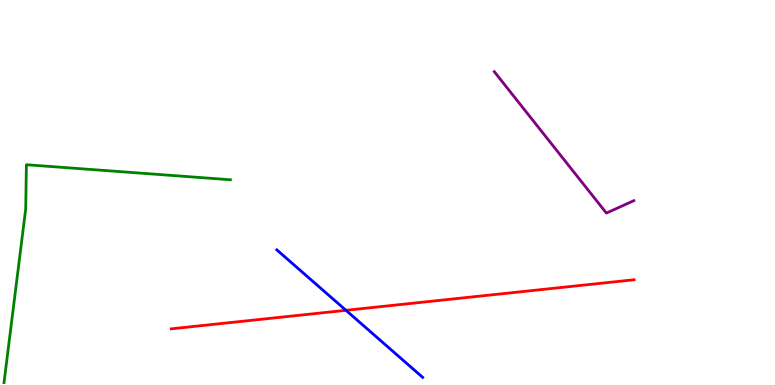[{'lines': ['blue', 'red'], 'intersections': [{'x': 4.46, 'y': 1.94}]}, {'lines': ['green', 'red'], 'intersections': []}, {'lines': ['purple', 'red'], 'intersections': []}, {'lines': ['blue', 'green'], 'intersections': []}, {'lines': ['blue', 'purple'], 'intersections': []}, {'lines': ['green', 'purple'], 'intersections': []}]